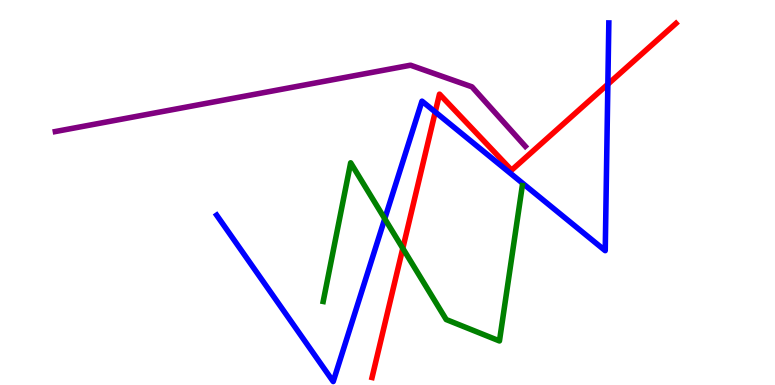[{'lines': ['blue', 'red'], 'intersections': [{'x': 5.62, 'y': 7.09}, {'x': 7.84, 'y': 7.81}]}, {'lines': ['green', 'red'], 'intersections': [{'x': 5.2, 'y': 3.55}]}, {'lines': ['purple', 'red'], 'intersections': []}, {'lines': ['blue', 'green'], 'intersections': [{'x': 4.96, 'y': 4.32}]}, {'lines': ['blue', 'purple'], 'intersections': []}, {'lines': ['green', 'purple'], 'intersections': []}]